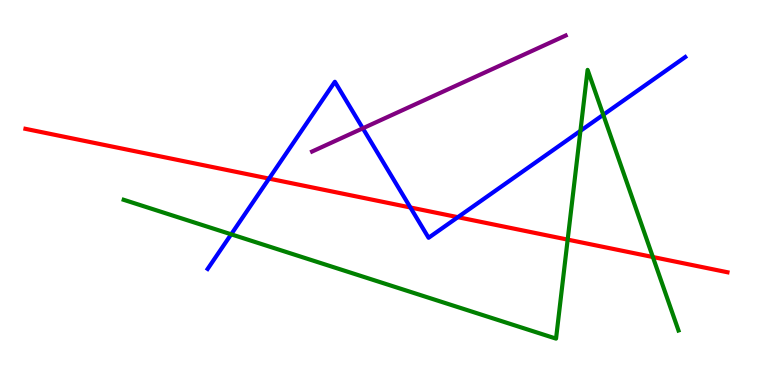[{'lines': ['blue', 'red'], 'intersections': [{'x': 3.47, 'y': 5.36}, {'x': 5.3, 'y': 4.61}, {'x': 5.91, 'y': 4.36}]}, {'lines': ['green', 'red'], 'intersections': [{'x': 7.32, 'y': 3.78}, {'x': 8.42, 'y': 3.32}]}, {'lines': ['purple', 'red'], 'intersections': []}, {'lines': ['blue', 'green'], 'intersections': [{'x': 2.98, 'y': 3.91}, {'x': 7.49, 'y': 6.6}, {'x': 7.78, 'y': 7.02}]}, {'lines': ['blue', 'purple'], 'intersections': [{'x': 4.68, 'y': 6.67}]}, {'lines': ['green', 'purple'], 'intersections': []}]